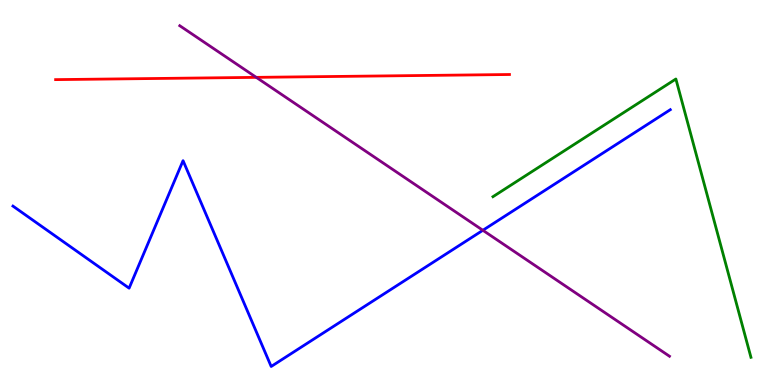[{'lines': ['blue', 'red'], 'intersections': []}, {'lines': ['green', 'red'], 'intersections': []}, {'lines': ['purple', 'red'], 'intersections': [{'x': 3.31, 'y': 7.99}]}, {'lines': ['blue', 'green'], 'intersections': []}, {'lines': ['blue', 'purple'], 'intersections': [{'x': 6.23, 'y': 4.02}]}, {'lines': ['green', 'purple'], 'intersections': []}]